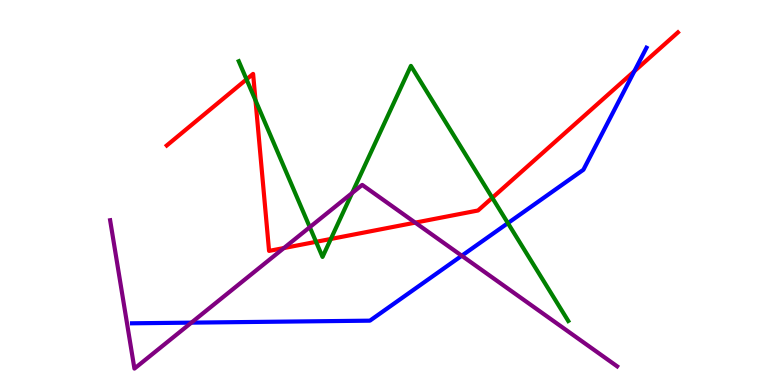[{'lines': ['blue', 'red'], 'intersections': [{'x': 8.19, 'y': 8.15}]}, {'lines': ['green', 'red'], 'intersections': [{'x': 3.18, 'y': 7.94}, {'x': 3.3, 'y': 7.39}, {'x': 4.08, 'y': 3.72}, {'x': 4.27, 'y': 3.79}, {'x': 6.35, 'y': 4.86}]}, {'lines': ['purple', 'red'], 'intersections': [{'x': 3.66, 'y': 3.56}, {'x': 5.36, 'y': 4.22}]}, {'lines': ['blue', 'green'], 'intersections': [{'x': 6.55, 'y': 4.2}]}, {'lines': ['blue', 'purple'], 'intersections': [{'x': 2.47, 'y': 1.62}, {'x': 5.96, 'y': 3.36}]}, {'lines': ['green', 'purple'], 'intersections': [{'x': 4.0, 'y': 4.1}, {'x': 4.54, 'y': 4.99}]}]